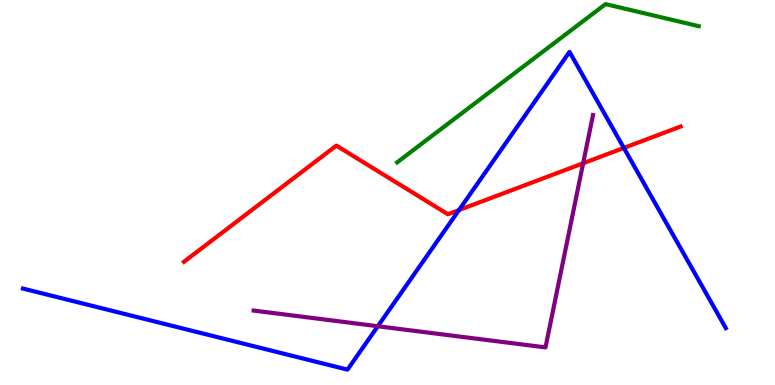[{'lines': ['blue', 'red'], 'intersections': [{'x': 5.92, 'y': 4.54}, {'x': 8.05, 'y': 6.16}]}, {'lines': ['green', 'red'], 'intersections': []}, {'lines': ['purple', 'red'], 'intersections': [{'x': 7.52, 'y': 5.76}]}, {'lines': ['blue', 'green'], 'intersections': []}, {'lines': ['blue', 'purple'], 'intersections': [{'x': 4.88, 'y': 1.53}]}, {'lines': ['green', 'purple'], 'intersections': []}]